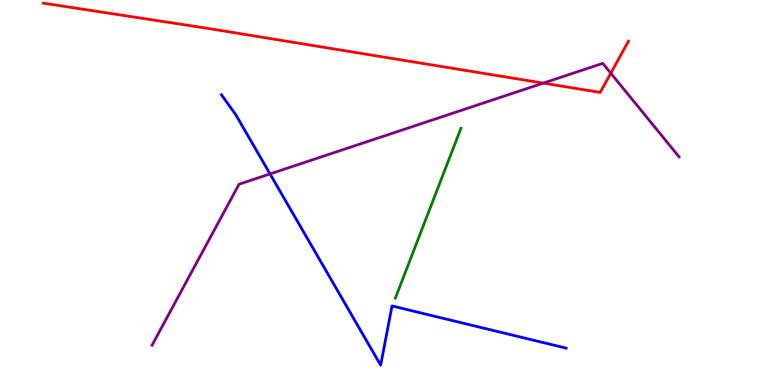[{'lines': ['blue', 'red'], 'intersections': []}, {'lines': ['green', 'red'], 'intersections': []}, {'lines': ['purple', 'red'], 'intersections': [{'x': 7.01, 'y': 7.84}, {'x': 7.88, 'y': 8.1}]}, {'lines': ['blue', 'green'], 'intersections': []}, {'lines': ['blue', 'purple'], 'intersections': [{'x': 3.48, 'y': 5.48}]}, {'lines': ['green', 'purple'], 'intersections': []}]